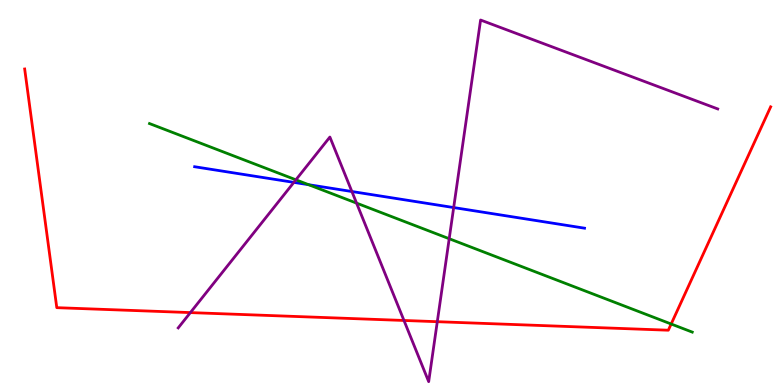[{'lines': ['blue', 'red'], 'intersections': []}, {'lines': ['green', 'red'], 'intersections': [{'x': 8.66, 'y': 1.58}]}, {'lines': ['purple', 'red'], 'intersections': [{'x': 2.46, 'y': 1.88}, {'x': 5.21, 'y': 1.68}, {'x': 5.64, 'y': 1.64}]}, {'lines': ['blue', 'green'], 'intersections': [{'x': 3.98, 'y': 5.2}]}, {'lines': ['blue', 'purple'], 'intersections': [{'x': 3.79, 'y': 5.26}, {'x': 4.54, 'y': 5.03}, {'x': 5.85, 'y': 4.61}]}, {'lines': ['green', 'purple'], 'intersections': [{'x': 3.82, 'y': 5.33}, {'x': 4.6, 'y': 4.72}, {'x': 5.8, 'y': 3.8}]}]